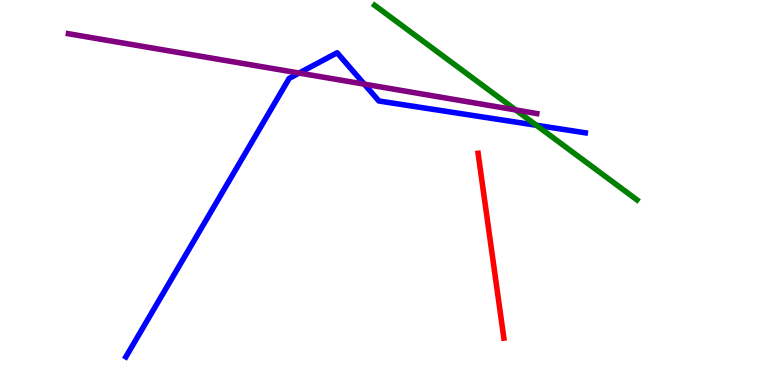[{'lines': ['blue', 'red'], 'intersections': []}, {'lines': ['green', 'red'], 'intersections': []}, {'lines': ['purple', 'red'], 'intersections': []}, {'lines': ['blue', 'green'], 'intersections': [{'x': 6.92, 'y': 6.75}]}, {'lines': ['blue', 'purple'], 'intersections': [{'x': 3.86, 'y': 8.1}, {'x': 4.7, 'y': 7.81}]}, {'lines': ['green', 'purple'], 'intersections': [{'x': 6.65, 'y': 7.14}]}]